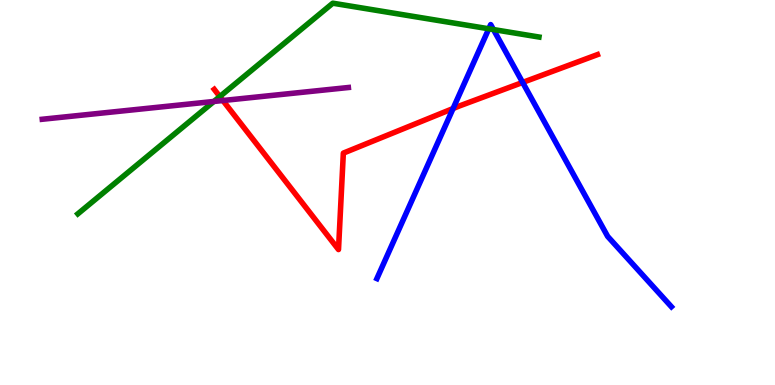[{'lines': ['blue', 'red'], 'intersections': [{'x': 5.85, 'y': 7.18}, {'x': 6.74, 'y': 7.86}]}, {'lines': ['green', 'red'], 'intersections': [{'x': 2.84, 'y': 7.49}]}, {'lines': ['purple', 'red'], 'intersections': [{'x': 2.88, 'y': 7.39}]}, {'lines': ['blue', 'green'], 'intersections': [{'x': 6.31, 'y': 9.25}, {'x': 6.37, 'y': 9.23}]}, {'lines': ['blue', 'purple'], 'intersections': []}, {'lines': ['green', 'purple'], 'intersections': [{'x': 2.76, 'y': 7.36}]}]